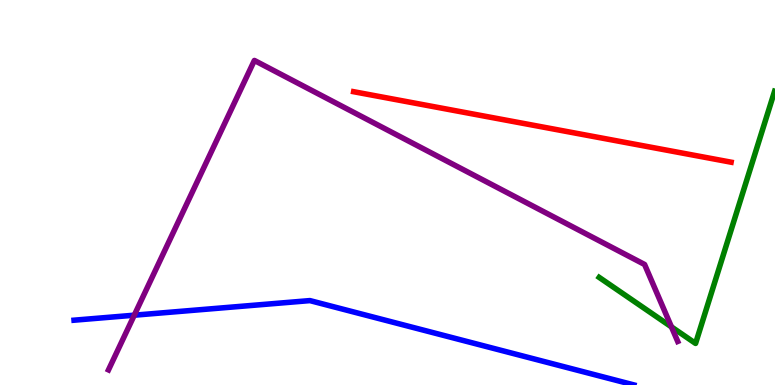[{'lines': ['blue', 'red'], 'intersections': []}, {'lines': ['green', 'red'], 'intersections': []}, {'lines': ['purple', 'red'], 'intersections': []}, {'lines': ['blue', 'green'], 'intersections': []}, {'lines': ['blue', 'purple'], 'intersections': [{'x': 1.73, 'y': 1.81}]}, {'lines': ['green', 'purple'], 'intersections': [{'x': 8.66, 'y': 1.51}]}]